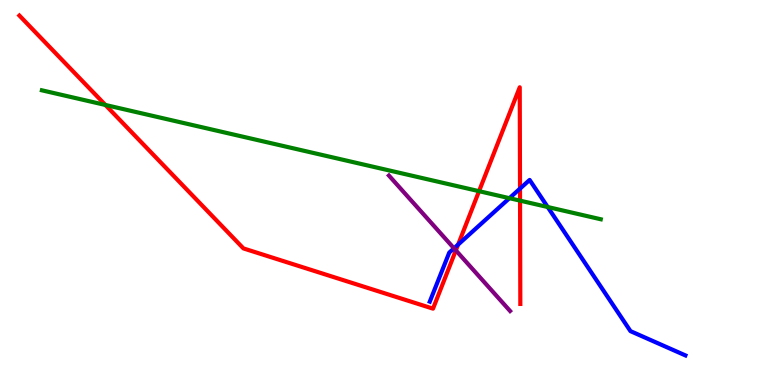[{'lines': ['blue', 'red'], 'intersections': [{'x': 5.91, 'y': 3.65}, {'x': 6.71, 'y': 5.1}]}, {'lines': ['green', 'red'], 'intersections': [{'x': 1.36, 'y': 7.27}, {'x': 6.18, 'y': 5.03}, {'x': 6.71, 'y': 4.79}]}, {'lines': ['purple', 'red'], 'intersections': [{'x': 5.88, 'y': 3.5}]}, {'lines': ['blue', 'green'], 'intersections': [{'x': 6.57, 'y': 4.85}, {'x': 7.07, 'y': 4.62}]}, {'lines': ['blue', 'purple'], 'intersections': [{'x': 5.86, 'y': 3.55}]}, {'lines': ['green', 'purple'], 'intersections': []}]